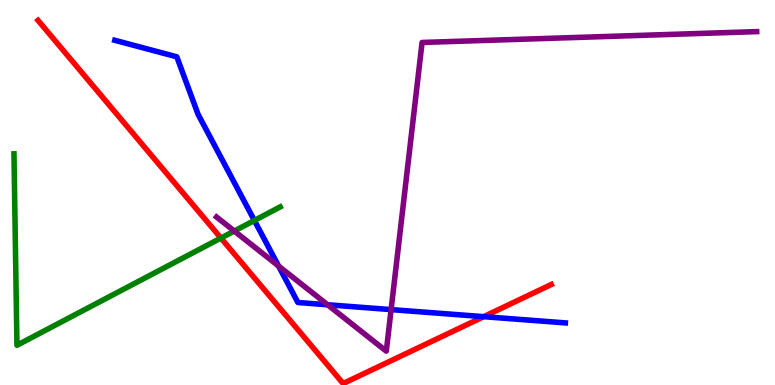[{'lines': ['blue', 'red'], 'intersections': [{'x': 6.24, 'y': 1.77}]}, {'lines': ['green', 'red'], 'intersections': [{'x': 2.85, 'y': 3.82}]}, {'lines': ['purple', 'red'], 'intersections': []}, {'lines': ['blue', 'green'], 'intersections': [{'x': 3.28, 'y': 4.27}]}, {'lines': ['blue', 'purple'], 'intersections': [{'x': 3.59, 'y': 3.09}, {'x': 4.23, 'y': 2.08}, {'x': 5.05, 'y': 1.96}]}, {'lines': ['green', 'purple'], 'intersections': [{'x': 3.02, 'y': 4.0}]}]